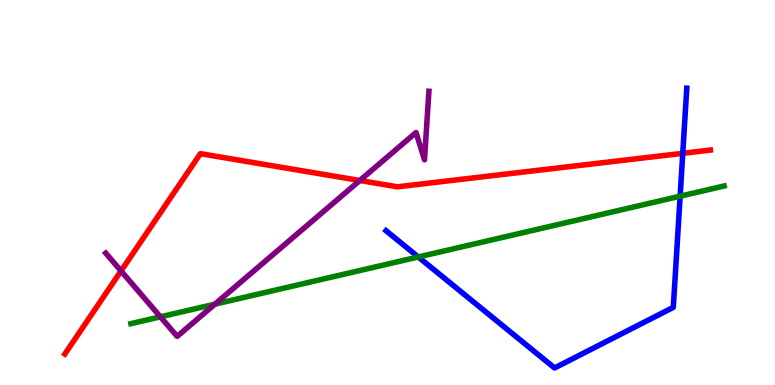[{'lines': ['blue', 'red'], 'intersections': [{'x': 8.81, 'y': 6.02}]}, {'lines': ['green', 'red'], 'intersections': []}, {'lines': ['purple', 'red'], 'intersections': [{'x': 1.56, 'y': 2.96}, {'x': 4.64, 'y': 5.31}]}, {'lines': ['blue', 'green'], 'intersections': [{'x': 5.4, 'y': 3.33}, {'x': 8.78, 'y': 4.9}]}, {'lines': ['blue', 'purple'], 'intersections': []}, {'lines': ['green', 'purple'], 'intersections': [{'x': 2.07, 'y': 1.77}, {'x': 2.77, 'y': 2.1}]}]